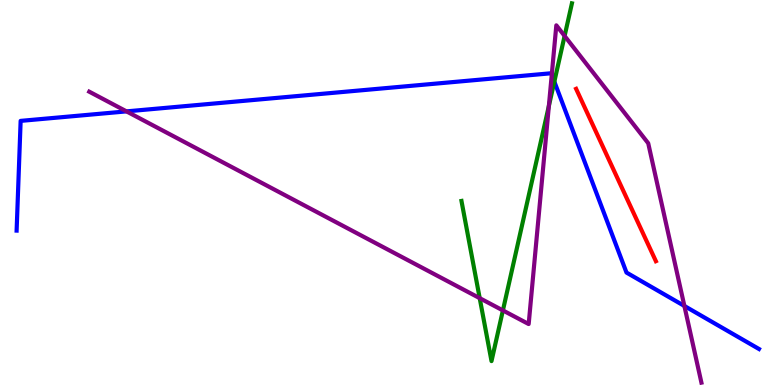[{'lines': ['blue', 'red'], 'intersections': []}, {'lines': ['green', 'red'], 'intersections': []}, {'lines': ['purple', 'red'], 'intersections': []}, {'lines': ['blue', 'green'], 'intersections': [{'x': 7.15, 'y': 7.88}]}, {'lines': ['blue', 'purple'], 'intersections': [{'x': 1.63, 'y': 7.11}, {'x': 7.12, 'y': 8.06}, {'x': 8.83, 'y': 2.05}]}, {'lines': ['green', 'purple'], 'intersections': [{'x': 6.19, 'y': 2.26}, {'x': 6.49, 'y': 1.94}, {'x': 7.08, 'y': 7.25}, {'x': 7.29, 'y': 9.07}]}]